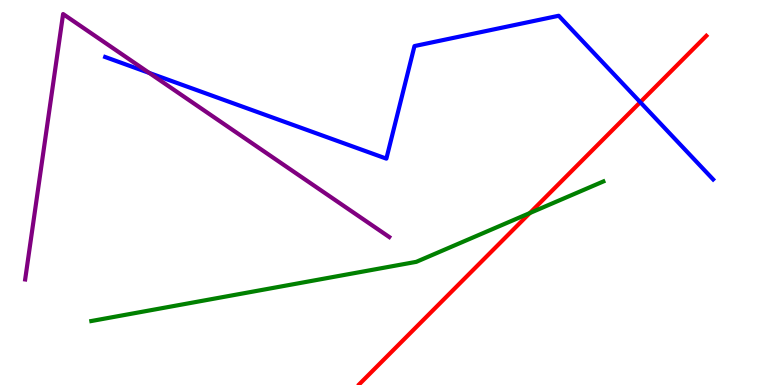[{'lines': ['blue', 'red'], 'intersections': [{'x': 8.26, 'y': 7.35}]}, {'lines': ['green', 'red'], 'intersections': [{'x': 6.84, 'y': 4.47}]}, {'lines': ['purple', 'red'], 'intersections': []}, {'lines': ['blue', 'green'], 'intersections': []}, {'lines': ['blue', 'purple'], 'intersections': [{'x': 1.93, 'y': 8.11}]}, {'lines': ['green', 'purple'], 'intersections': []}]